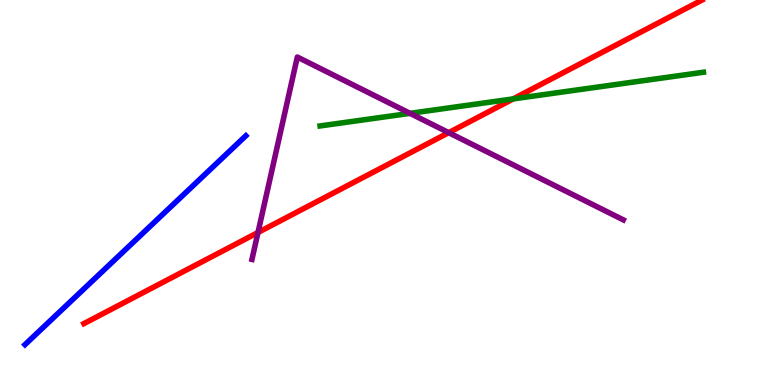[{'lines': ['blue', 'red'], 'intersections': []}, {'lines': ['green', 'red'], 'intersections': [{'x': 6.62, 'y': 7.43}]}, {'lines': ['purple', 'red'], 'intersections': [{'x': 3.33, 'y': 3.96}, {'x': 5.79, 'y': 6.55}]}, {'lines': ['blue', 'green'], 'intersections': []}, {'lines': ['blue', 'purple'], 'intersections': []}, {'lines': ['green', 'purple'], 'intersections': [{'x': 5.29, 'y': 7.06}]}]